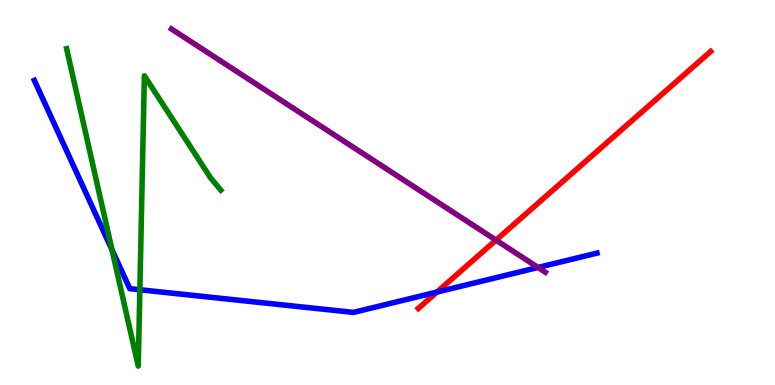[{'lines': ['blue', 'red'], 'intersections': [{'x': 5.64, 'y': 2.41}]}, {'lines': ['green', 'red'], 'intersections': []}, {'lines': ['purple', 'red'], 'intersections': [{'x': 6.4, 'y': 3.76}]}, {'lines': ['blue', 'green'], 'intersections': [{'x': 1.45, 'y': 3.51}, {'x': 1.8, 'y': 2.47}]}, {'lines': ['blue', 'purple'], 'intersections': [{'x': 6.94, 'y': 3.05}]}, {'lines': ['green', 'purple'], 'intersections': []}]